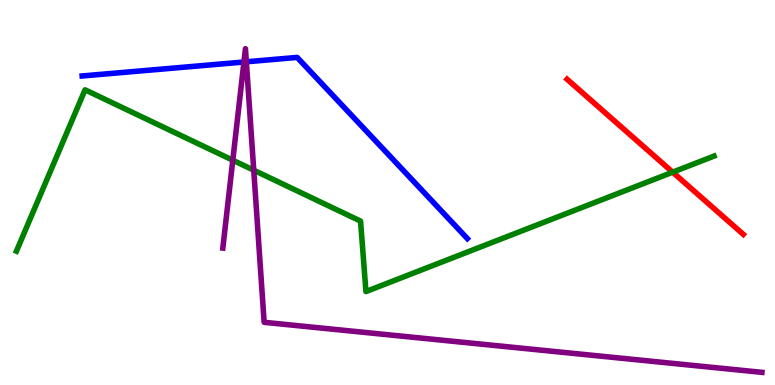[{'lines': ['blue', 'red'], 'intersections': []}, {'lines': ['green', 'red'], 'intersections': [{'x': 8.68, 'y': 5.53}]}, {'lines': ['purple', 'red'], 'intersections': []}, {'lines': ['blue', 'green'], 'intersections': []}, {'lines': ['blue', 'purple'], 'intersections': [{'x': 3.15, 'y': 8.39}, {'x': 3.18, 'y': 8.39}]}, {'lines': ['green', 'purple'], 'intersections': [{'x': 3.0, 'y': 5.84}, {'x': 3.27, 'y': 5.58}]}]